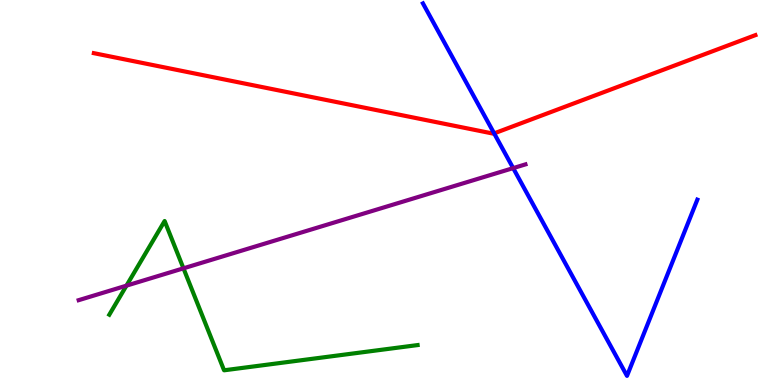[{'lines': ['blue', 'red'], 'intersections': [{'x': 6.38, 'y': 6.54}]}, {'lines': ['green', 'red'], 'intersections': []}, {'lines': ['purple', 'red'], 'intersections': []}, {'lines': ['blue', 'green'], 'intersections': []}, {'lines': ['blue', 'purple'], 'intersections': [{'x': 6.62, 'y': 5.63}]}, {'lines': ['green', 'purple'], 'intersections': [{'x': 1.63, 'y': 2.58}, {'x': 2.37, 'y': 3.03}]}]